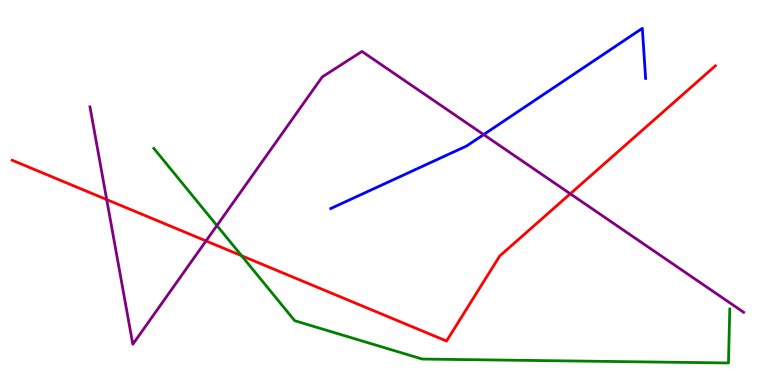[{'lines': ['blue', 'red'], 'intersections': []}, {'lines': ['green', 'red'], 'intersections': [{'x': 3.12, 'y': 3.36}]}, {'lines': ['purple', 'red'], 'intersections': [{'x': 1.38, 'y': 4.82}, {'x': 2.66, 'y': 3.74}, {'x': 7.36, 'y': 4.97}]}, {'lines': ['blue', 'green'], 'intersections': []}, {'lines': ['blue', 'purple'], 'intersections': [{'x': 6.24, 'y': 6.5}]}, {'lines': ['green', 'purple'], 'intersections': [{'x': 2.8, 'y': 4.14}]}]